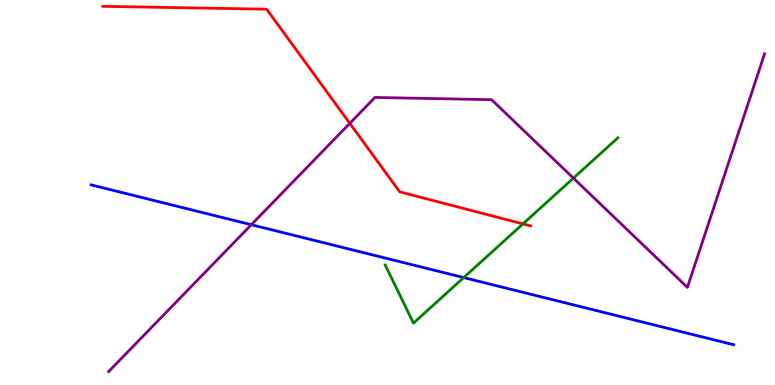[{'lines': ['blue', 'red'], 'intersections': []}, {'lines': ['green', 'red'], 'intersections': [{'x': 6.75, 'y': 4.18}]}, {'lines': ['purple', 'red'], 'intersections': [{'x': 4.51, 'y': 6.8}]}, {'lines': ['blue', 'green'], 'intersections': [{'x': 5.98, 'y': 2.79}]}, {'lines': ['blue', 'purple'], 'intersections': [{'x': 3.24, 'y': 4.16}]}, {'lines': ['green', 'purple'], 'intersections': [{'x': 7.4, 'y': 5.37}]}]